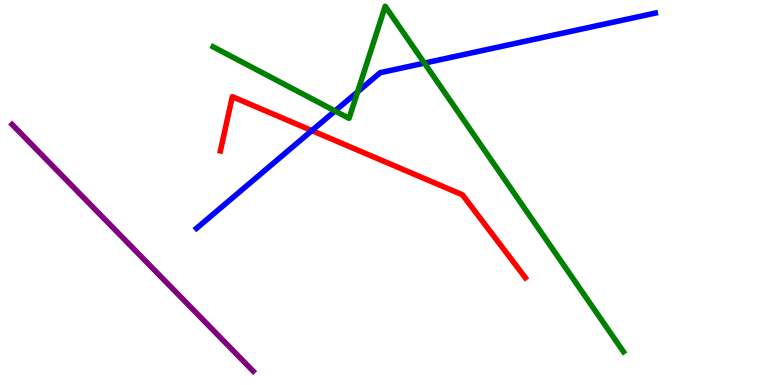[{'lines': ['blue', 'red'], 'intersections': [{'x': 4.02, 'y': 6.61}]}, {'lines': ['green', 'red'], 'intersections': []}, {'lines': ['purple', 'red'], 'intersections': []}, {'lines': ['blue', 'green'], 'intersections': [{'x': 4.32, 'y': 7.12}, {'x': 4.61, 'y': 7.62}, {'x': 5.48, 'y': 8.36}]}, {'lines': ['blue', 'purple'], 'intersections': []}, {'lines': ['green', 'purple'], 'intersections': []}]